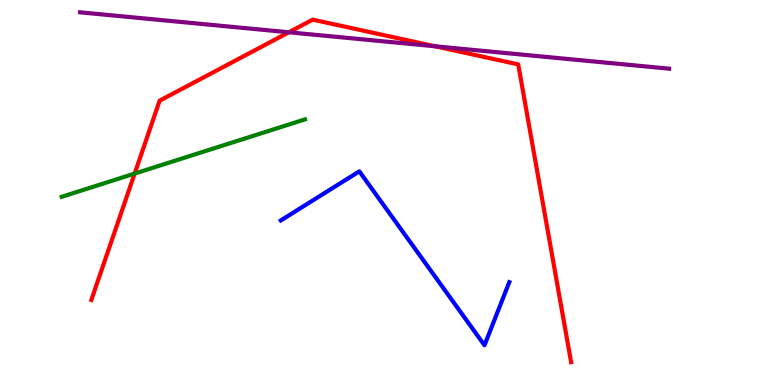[{'lines': ['blue', 'red'], 'intersections': []}, {'lines': ['green', 'red'], 'intersections': [{'x': 1.74, 'y': 5.49}]}, {'lines': ['purple', 'red'], 'intersections': [{'x': 3.73, 'y': 9.16}, {'x': 5.61, 'y': 8.8}]}, {'lines': ['blue', 'green'], 'intersections': []}, {'lines': ['blue', 'purple'], 'intersections': []}, {'lines': ['green', 'purple'], 'intersections': []}]